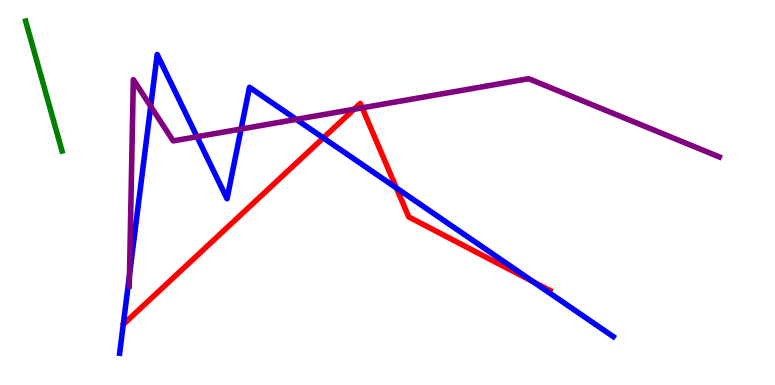[{'lines': ['blue', 'red'], 'intersections': [{'x': 4.17, 'y': 6.42}, {'x': 5.11, 'y': 5.12}, {'x': 6.88, 'y': 2.68}]}, {'lines': ['green', 'red'], 'intersections': []}, {'lines': ['purple', 'red'], 'intersections': [{'x': 4.57, 'y': 7.16}, {'x': 4.67, 'y': 7.2}]}, {'lines': ['blue', 'green'], 'intersections': []}, {'lines': ['blue', 'purple'], 'intersections': [{'x': 1.67, 'y': 2.86}, {'x': 1.94, 'y': 7.24}, {'x': 2.54, 'y': 6.45}, {'x': 3.11, 'y': 6.65}, {'x': 3.82, 'y': 6.9}]}, {'lines': ['green', 'purple'], 'intersections': []}]